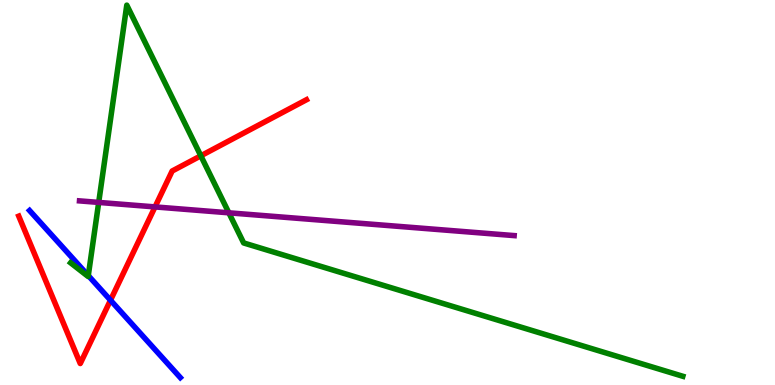[{'lines': ['blue', 'red'], 'intersections': [{'x': 1.43, 'y': 2.2}]}, {'lines': ['green', 'red'], 'intersections': [{'x': 2.59, 'y': 5.95}]}, {'lines': ['purple', 'red'], 'intersections': [{'x': 2.0, 'y': 4.63}]}, {'lines': ['blue', 'green'], 'intersections': [{'x': 1.14, 'y': 2.84}]}, {'lines': ['blue', 'purple'], 'intersections': []}, {'lines': ['green', 'purple'], 'intersections': [{'x': 1.27, 'y': 4.74}, {'x': 2.95, 'y': 4.47}]}]